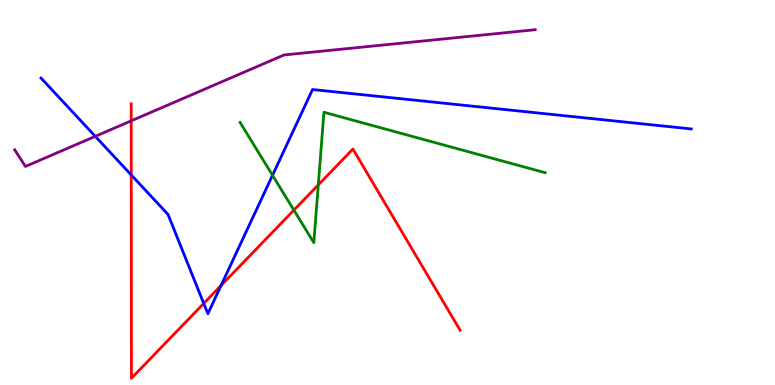[{'lines': ['blue', 'red'], 'intersections': [{'x': 1.69, 'y': 5.46}, {'x': 2.63, 'y': 2.12}, {'x': 2.85, 'y': 2.58}]}, {'lines': ['green', 'red'], 'intersections': [{'x': 3.79, 'y': 4.54}, {'x': 4.11, 'y': 5.2}]}, {'lines': ['purple', 'red'], 'intersections': [{'x': 1.69, 'y': 6.86}]}, {'lines': ['blue', 'green'], 'intersections': [{'x': 3.52, 'y': 5.45}]}, {'lines': ['blue', 'purple'], 'intersections': [{'x': 1.23, 'y': 6.46}]}, {'lines': ['green', 'purple'], 'intersections': []}]